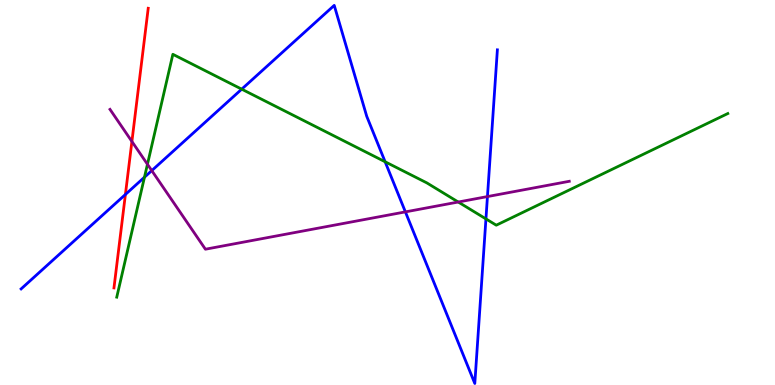[{'lines': ['blue', 'red'], 'intersections': [{'x': 1.62, 'y': 4.95}]}, {'lines': ['green', 'red'], 'intersections': []}, {'lines': ['purple', 'red'], 'intersections': [{'x': 1.7, 'y': 6.33}]}, {'lines': ['blue', 'green'], 'intersections': [{'x': 1.86, 'y': 5.4}, {'x': 3.12, 'y': 7.68}, {'x': 4.97, 'y': 5.8}, {'x': 6.27, 'y': 4.31}]}, {'lines': ['blue', 'purple'], 'intersections': [{'x': 1.96, 'y': 5.57}, {'x': 5.23, 'y': 4.5}, {'x': 6.29, 'y': 4.89}]}, {'lines': ['green', 'purple'], 'intersections': [{'x': 1.9, 'y': 5.73}, {'x': 5.91, 'y': 4.75}]}]